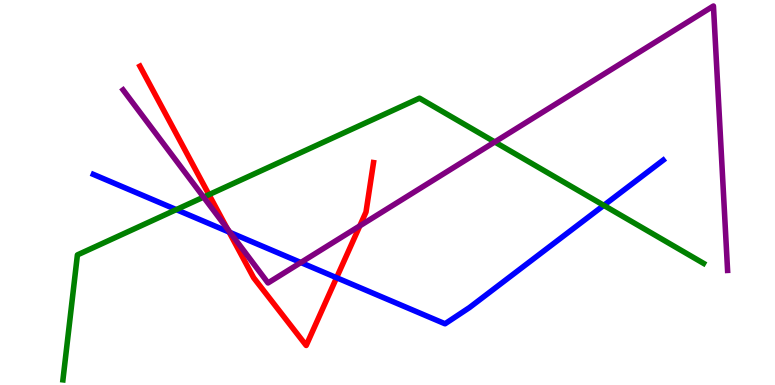[{'lines': ['blue', 'red'], 'intersections': [{'x': 2.96, 'y': 3.97}, {'x': 4.34, 'y': 2.79}]}, {'lines': ['green', 'red'], 'intersections': [{'x': 2.7, 'y': 4.94}]}, {'lines': ['purple', 'red'], 'intersections': [{'x': 2.93, 'y': 4.06}, {'x': 4.64, 'y': 4.13}]}, {'lines': ['blue', 'green'], 'intersections': [{'x': 2.27, 'y': 4.56}, {'x': 7.79, 'y': 4.67}]}, {'lines': ['blue', 'purple'], 'intersections': [{'x': 2.97, 'y': 3.96}, {'x': 3.88, 'y': 3.18}]}, {'lines': ['green', 'purple'], 'intersections': [{'x': 2.63, 'y': 4.88}, {'x': 6.38, 'y': 6.31}]}]